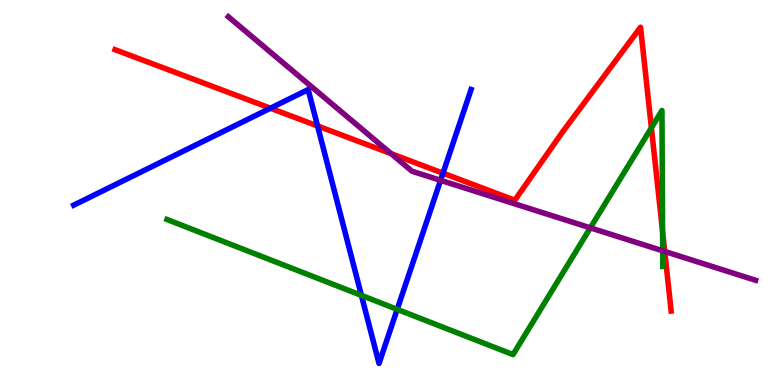[{'lines': ['blue', 'red'], 'intersections': [{'x': 3.49, 'y': 7.19}, {'x': 4.1, 'y': 6.73}, {'x': 5.72, 'y': 5.5}]}, {'lines': ['green', 'red'], 'intersections': [{'x': 8.41, 'y': 6.68}, {'x': 8.55, 'y': 3.98}]}, {'lines': ['purple', 'red'], 'intersections': [{'x': 5.05, 'y': 6.01}, {'x': 8.58, 'y': 3.47}]}, {'lines': ['blue', 'green'], 'intersections': [{'x': 4.66, 'y': 2.33}, {'x': 5.13, 'y': 1.96}]}, {'lines': ['blue', 'purple'], 'intersections': [{'x': 5.68, 'y': 5.32}]}, {'lines': ['green', 'purple'], 'intersections': [{'x': 7.62, 'y': 4.08}, {'x': 8.55, 'y': 3.49}]}]